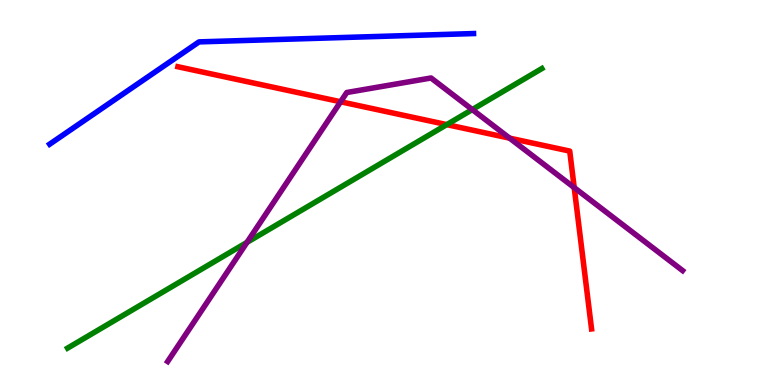[{'lines': ['blue', 'red'], 'intersections': []}, {'lines': ['green', 'red'], 'intersections': [{'x': 5.76, 'y': 6.76}]}, {'lines': ['purple', 'red'], 'intersections': [{'x': 4.39, 'y': 7.36}, {'x': 6.58, 'y': 6.41}, {'x': 7.41, 'y': 5.13}]}, {'lines': ['blue', 'green'], 'intersections': []}, {'lines': ['blue', 'purple'], 'intersections': []}, {'lines': ['green', 'purple'], 'intersections': [{'x': 3.19, 'y': 3.7}, {'x': 6.09, 'y': 7.15}]}]